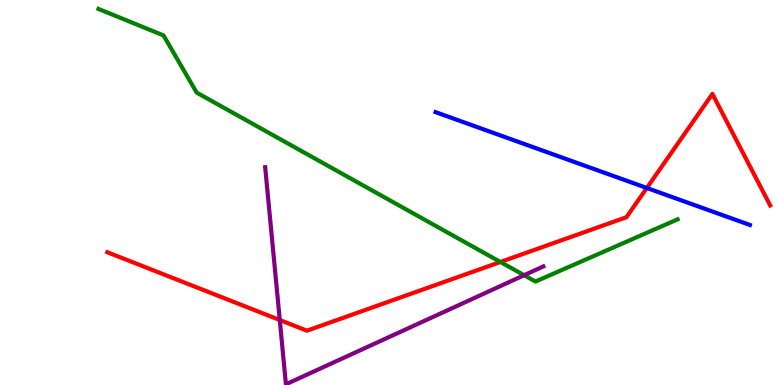[{'lines': ['blue', 'red'], 'intersections': [{'x': 8.35, 'y': 5.12}]}, {'lines': ['green', 'red'], 'intersections': [{'x': 6.46, 'y': 3.2}]}, {'lines': ['purple', 'red'], 'intersections': [{'x': 3.61, 'y': 1.69}]}, {'lines': ['blue', 'green'], 'intersections': []}, {'lines': ['blue', 'purple'], 'intersections': []}, {'lines': ['green', 'purple'], 'intersections': [{'x': 6.76, 'y': 2.85}]}]